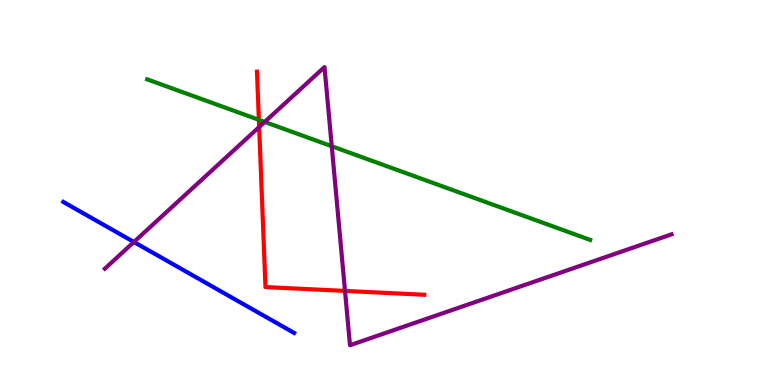[{'lines': ['blue', 'red'], 'intersections': []}, {'lines': ['green', 'red'], 'intersections': [{'x': 3.34, 'y': 6.89}]}, {'lines': ['purple', 'red'], 'intersections': [{'x': 3.34, 'y': 6.7}, {'x': 4.45, 'y': 2.44}]}, {'lines': ['blue', 'green'], 'intersections': []}, {'lines': ['blue', 'purple'], 'intersections': [{'x': 1.73, 'y': 3.71}]}, {'lines': ['green', 'purple'], 'intersections': [{'x': 3.42, 'y': 6.83}, {'x': 4.28, 'y': 6.2}]}]